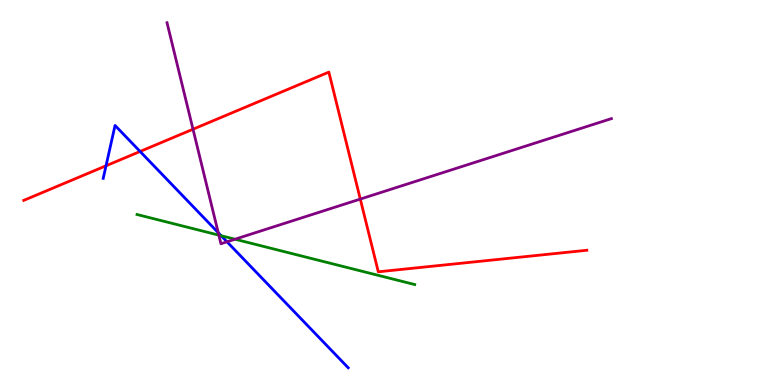[{'lines': ['blue', 'red'], 'intersections': [{'x': 1.37, 'y': 5.69}, {'x': 1.81, 'y': 6.07}]}, {'lines': ['green', 'red'], 'intersections': []}, {'lines': ['purple', 'red'], 'intersections': [{'x': 2.49, 'y': 6.64}, {'x': 4.65, 'y': 4.83}]}, {'lines': ['blue', 'green'], 'intersections': [{'x': 2.85, 'y': 3.88}]}, {'lines': ['blue', 'purple'], 'intersections': [{'x': 2.82, 'y': 3.96}, {'x': 2.93, 'y': 3.72}]}, {'lines': ['green', 'purple'], 'intersections': [{'x': 2.82, 'y': 3.89}, {'x': 3.03, 'y': 3.79}]}]